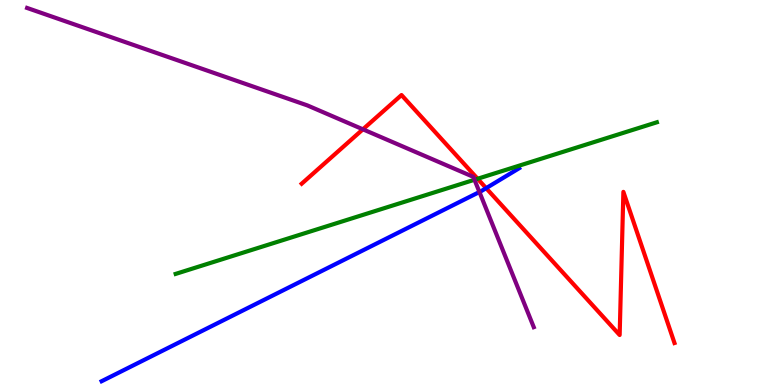[{'lines': ['blue', 'red'], 'intersections': [{'x': 6.27, 'y': 5.11}]}, {'lines': ['green', 'red'], 'intersections': [{'x': 6.16, 'y': 5.36}]}, {'lines': ['purple', 'red'], 'intersections': [{'x': 4.68, 'y': 6.64}]}, {'lines': ['blue', 'green'], 'intersections': []}, {'lines': ['blue', 'purple'], 'intersections': [{'x': 6.19, 'y': 5.01}]}, {'lines': ['green', 'purple'], 'intersections': [{'x': 6.12, 'y': 5.33}]}]